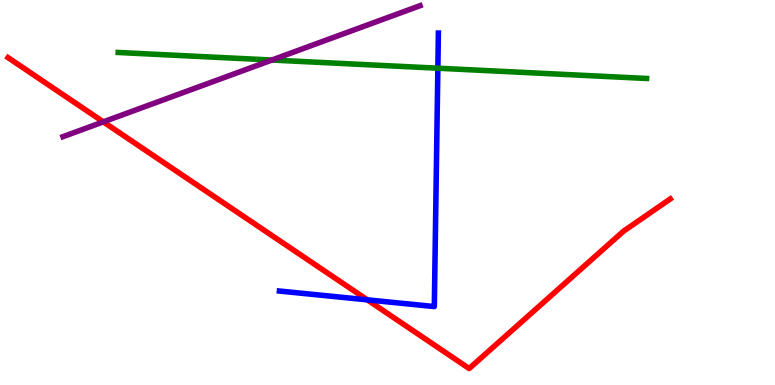[{'lines': ['blue', 'red'], 'intersections': [{'x': 4.74, 'y': 2.21}]}, {'lines': ['green', 'red'], 'intersections': []}, {'lines': ['purple', 'red'], 'intersections': [{'x': 1.33, 'y': 6.83}]}, {'lines': ['blue', 'green'], 'intersections': [{'x': 5.65, 'y': 8.23}]}, {'lines': ['blue', 'purple'], 'intersections': []}, {'lines': ['green', 'purple'], 'intersections': [{'x': 3.51, 'y': 8.44}]}]